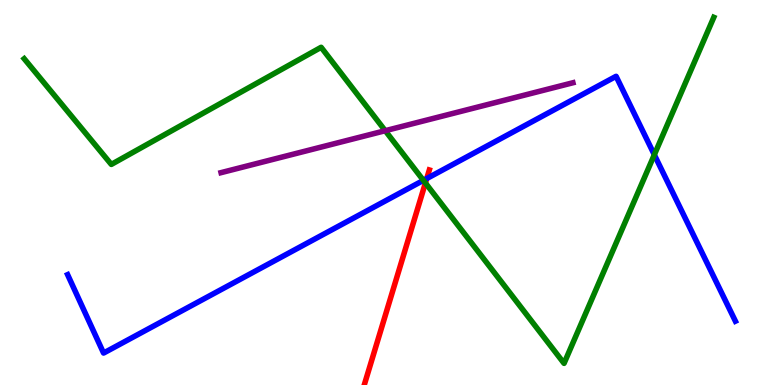[{'lines': ['blue', 'red'], 'intersections': [{'x': 5.51, 'y': 5.36}]}, {'lines': ['green', 'red'], 'intersections': [{'x': 5.49, 'y': 5.25}]}, {'lines': ['purple', 'red'], 'intersections': []}, {'lines': ['blue', 'green'], 'intersections': [{'x': 5.46, 'y': 5.32}, {'x': 8.44, 'y': 5.98}]}, {'lines': ['blue', 'purple'], 'intersections': []}, {'lines': ['green', 'purple'], 'intersections': [{'x': 4.97, 'y': 6.61}]}]